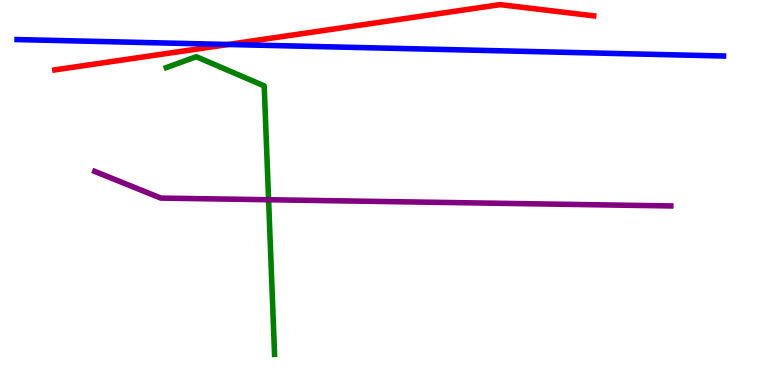[{'lines': ['blue', 'red'], 'intersections': [{'x': 2.95, 'y': 8.84}]}, {'lines': ['green', 'red'], 'intersections': []}, {'lines': ['purple', 'red'], 'intersections': []}, {'lines': ['blue', 'green'], 'intersections': []}, {'lines': ['blue', 'purple'], 'intersections': []}, {'lines': ['green', 'purple'], 'intersections': [{'x': 3.47, 'y': 4.81}]}]